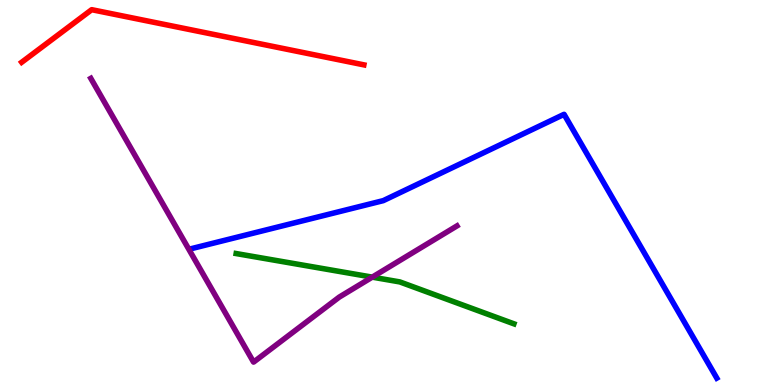[{'lines': ['blue', 'red'], 'intersections': []}, {'lines': ['green', 'red'], 'intersections': []}, {'lines': ['purple', 'red'], 'intersections': []}, {'lines': ['blue', 'green'], 'intersections': []}, {'lines': ['blue', 'purple'], 'intersections': []}, {'lines': ['green', 'purple'], 'intersections': [{'x': 4.8, 'y': 2.8}]}]